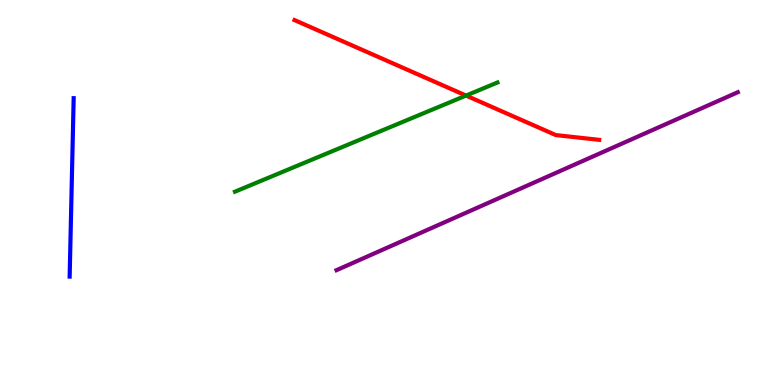[{'lines': ['blue', 'red'], 'intersections': []}, {'lines': ['green', 'red'], 'intersections': [{'x': 6.01, 'y': 7.52}]}, {'lines': ['purple', 'red'], 'intersections': []}, {'lines': ['blue', 'green'], 'intersections': []}, {'lines': ['blue', 'purple'], 'intersections': []}, {'lines': ['green', 'purple'], 'intersections': []}]